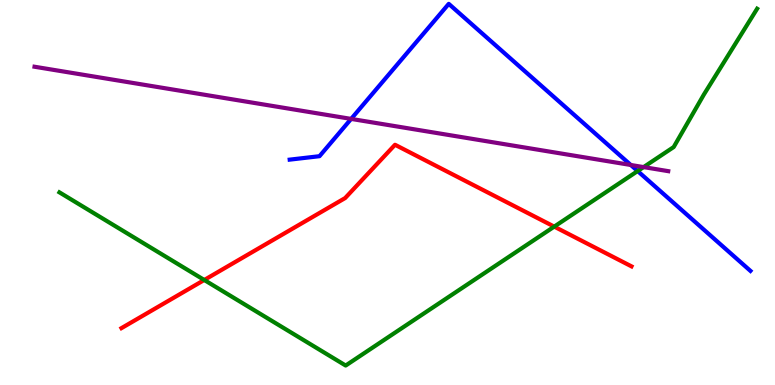[{'lines': ['blue', 'red'], 'intersections': []}, {'lines': ['green', 'red'], 'intersections': [{'x': 2.64, 'y': 2.73}, {'x': 7.15, 'y': 4.11}]}, {'lines': ['purple', 'red'], 'intersections': []}, {'lines': ['blue', 'green'], 'intersections': [{'x': 8.23, 'y': 5.56}]}, {'lines': ['blue', 'purple'], 'intersections': [{'x': 4.53, 'y': 6.91}, {'x': 8.14, 'y': 5.71}]}, {'lines': ['green', 'purple'], 'intersections': [{'x': 8.3, 'y': 5.66}]}]